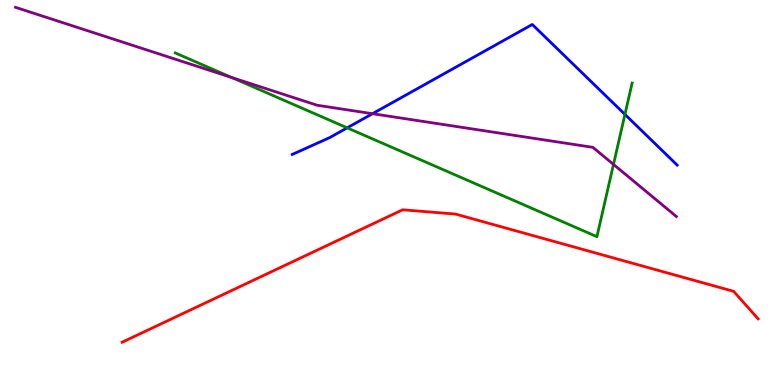[{'lines': ['blue', 'red'], 'intersections': []}, {'lines': ['green', 'red'], 'intersections': []}, {'lines': ['purple', 'red'], 'intersections': []}, {'lines': ['blue', 'green'], 'intersections': [{'x': 4.48, 'y': 6.68}, {'x': 8.06, 'y': 7.03}]}, {'lines': ['blue', 'purple'], 'intersections': [{'x': 4.81, 'y': 7.05}]}, {'lines': ['green', 'purple'], 'intersections': [{'x': 2.99, 'y': 7.99}, {'x': 7.92, 'y': 5.73}]}]